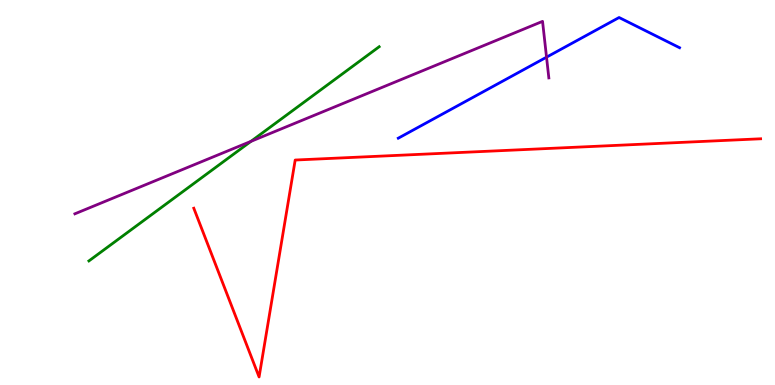[{'lines': ['blue', 'red'], 'intersections': []}, {'lines': ['green', 'red'], 'intersections': []}, {'lines': ['purple', 'red'], 'intersections': []}, {'lines': ['blue', 'green'], 'intersections': []}, {'lines': ['blue', 'purple'], 'intersections': [{'x': 7.05, 'y': 8.51}]}, {'lines': ['green', 'purple'], 'intersections': [{'x': 3.24, 'y': 6.33}]}]